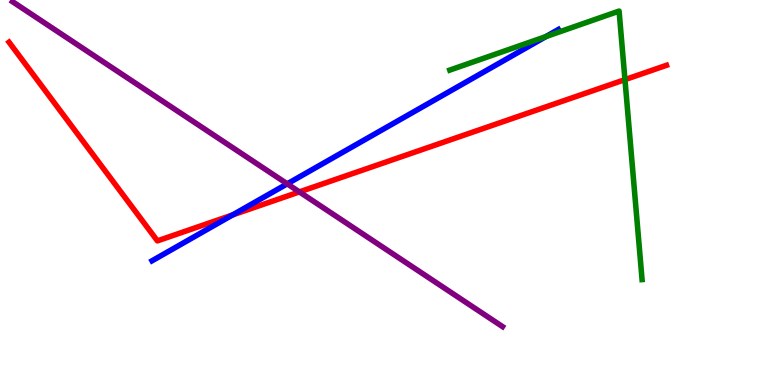[{'lines': ['blue', 'red'], 'intersections': [{'x': 3.0, 'y': 4.42}]}, {'lines': ['green', 'red'], 'intersections': [{'x': 8.06, 'y': 7.93}]}, {'lines': ['purple', 'red'], 'intersections': [{'x': 3.86, 'y': 5.02}]}, {'lines': ['blue', 'green'], 'intersections': [{'x': 7.04, 'y': 9.05}]}, {'lines': ['blue', 'purple'], 'intersections': [{'x': 3.71, 'y': 5.22}]}, {'lines': ['green', 'purple'], 'intersections': []}]